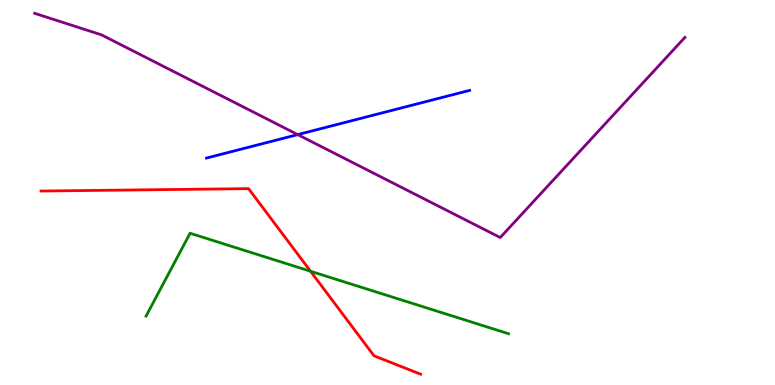[{'lines': ['blue', 'red'], 'intersections': []}, {'lines': ['green', 'red'], 'intersections': [{'x': 4.01, 'y': 2.95}]}, {'lines': ['purple', 'red'], 'intersections': []}, {'lines': ['blue', 'green'], 'intersections': []}, {'lines': ['blue', 'purple'], 'intersections': [{'x': 3.84, 'y': 6.5}]}, {'lines': ['green', 'purple'], 'intersections': []}]